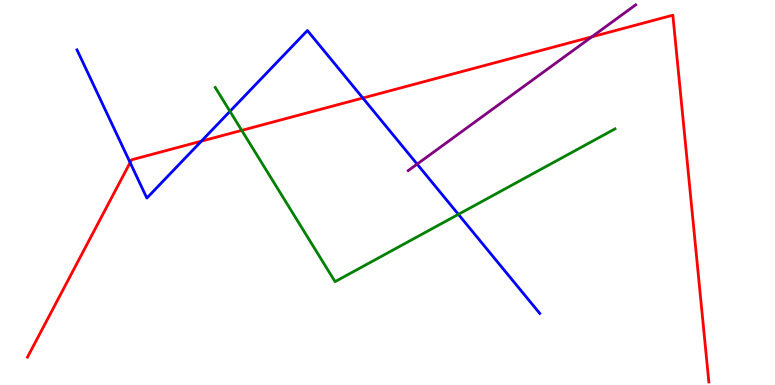[{'lines': ['blue', 'red'], 'intersections': [{'x': 1.68, 'y': 5.78}, {'x': 2.6, 'y': 6.33}, {'x': 4.68, 'y': 7.45}]}, {'lines': ['green', 'red'], 'intersections': [{'x': 3.12, 'y': 6.61}]}, {'lines': ['purple', 'red'], 'intersections': [{'x': 7.64, 'y': 9.04}]}, {'lines': ['blue', 'green'], 'intersections': [{'x': 2.97, 'y': 7.11}, {'x': 5.91, 'y': 4.43}]}, {'lines': ['blue', 'purple'], 'intersections': [{'x': 5.38, 'y': 5.74}]}, {'lines': ['green', 'purple'], 'intersections': []}]